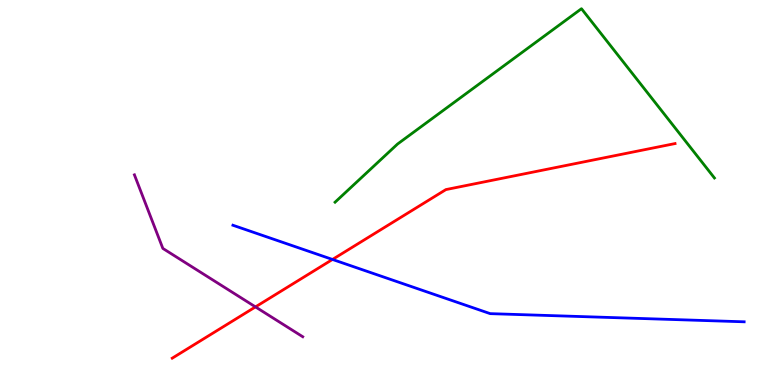[{'lines': ['blue', 'red'], 'intersections': [{'x': 4.29, 'y': 3.26}]}, {'lines': ['green', 'red'], 'intersections': []}, {'lines': ['purple', 'red'], 'intersections': [{'x': 3.3, 'y': 2.03}]}, {'lines': ['blue', 'green'], 'intersections': []}, {'lines': ['blue', 'purple'], 'intersections': []}, {'lines': ['green', 'purple'], 'intersections': []}]